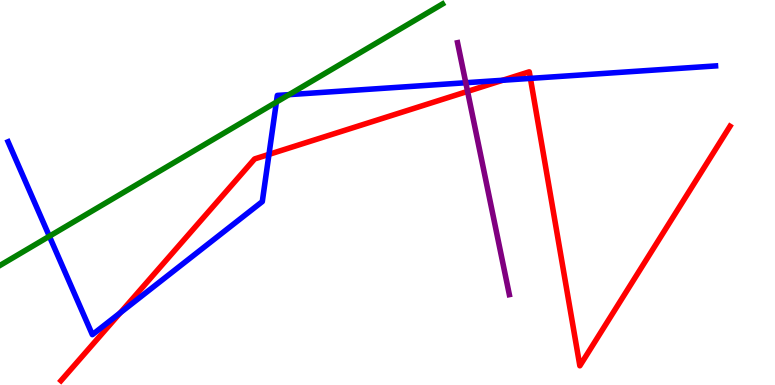[{'lines': ['blue', 'red'], 'intersections': [{'x': 1.55, 'y': 1.88}, {'x': 3.47, 'y': 5.99}, {'x': 6.49, 'y': 7.92}, {'x': 6.84, 'y': 7.96}]}, {'lines': ['green', 'red'], 'intersections': []}, {'lines': ['purple', 'red'], 'intersections': [{'x': 6.03, 'y': 7.63}]}, {'lines': ['blue', 'green'], 'intersections': [{'x': 0.637, 'y': 3.86}, {'x': 3.57, 'y': 7.35}, {'x': 3.73, 'y': 7.54}]}, {'lines': ['blue', 'purple'], 'intersections': [{'x': 6.01, 'y': 7.85}]}, {'lines': ['green', 'purple'], 'intersections': []}]